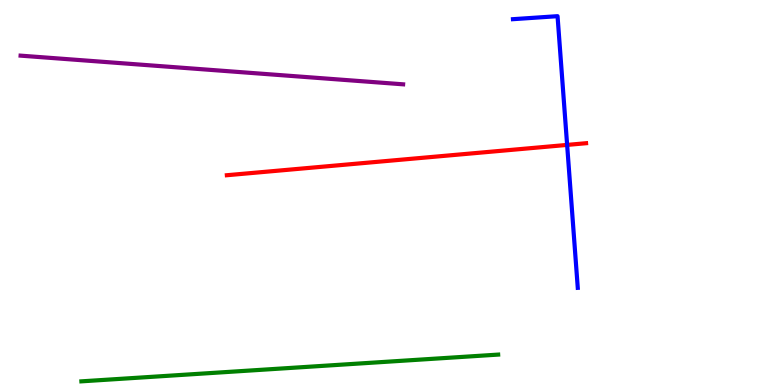[{'lines': ['blue', 'red'], 'intersections': [{'x': 7.32, 'y': 6.24}]}, {'lines': ['green', 'red'], 'intersections': []}, {'lines': ['purple', 'red'], 'intersections': []}, {'lines': ['blue', 'green'], 'intersections': []}, {'lines': ['blue', 'purple'], 'intersections': []}, {'lines': ['green', 'purple'], 'intersections': []}]